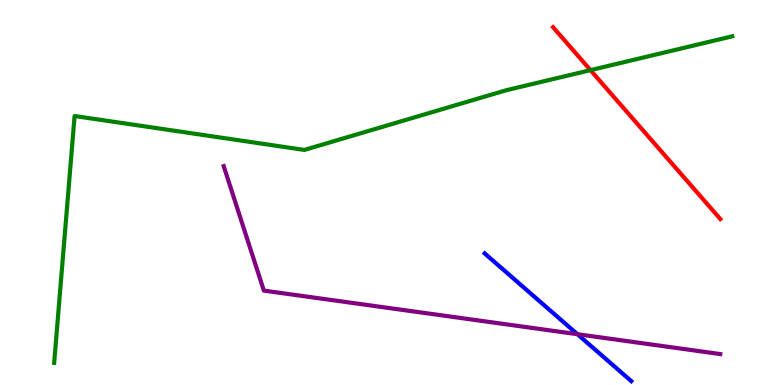[{'lines': ['blue', 'red'], 'intersections': []}, {'lines': ['green', 'red'], 'intersections': [{'x': 7.62, 'y': 8.18}]}, {'lines': ['purple', 'red'], 'intersections': []}, {'lines': ['blue', 'green'], 'intersections': []}, {'lines': ['blue', 'purple'], 'intersections': [{'x': 7.45, 'y': 1.32}]}, {'lines': ['green', 'purple'], 'intersections': []}]